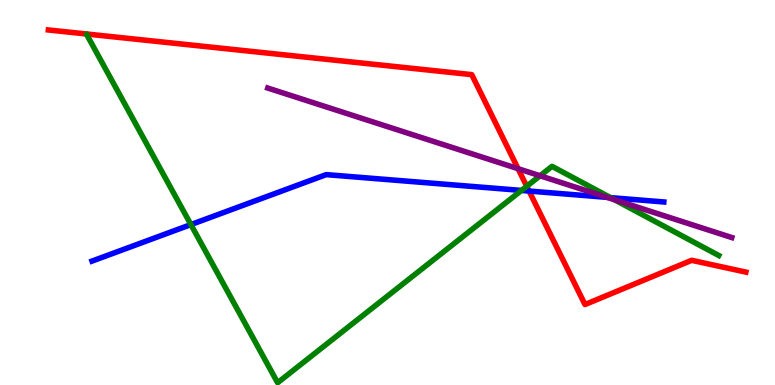[{'lines': ['blue', 'red'], 'intersections': [{'x': 6.83, 'y': 5.04}]}, {'lines': ['green', 'red'], 'intersections': [{'x': 6.8, 'y': 5.16}]}, {'lines': ['purple', 'red'], 'intersections': [{'x': 6.68, 'y': 5.62}]}, {'lines': ['blue', 'green'], 'intersections': [{'x': 2.46, 'y': 4.17}, {'x': 6.73, 'y': 5.05}, {'x': 7.88, 'y': 4.87}]}, {'lines': ['blue', 'purple'], 'intersections': [{'x': 7.83, 'y': 4.87}]}, {'lines': ['green', 'purple'], 'intersections': [{'x': 6.97, 'y': 5.43}, {'x': 7.93, 'y': 4.81}]}]